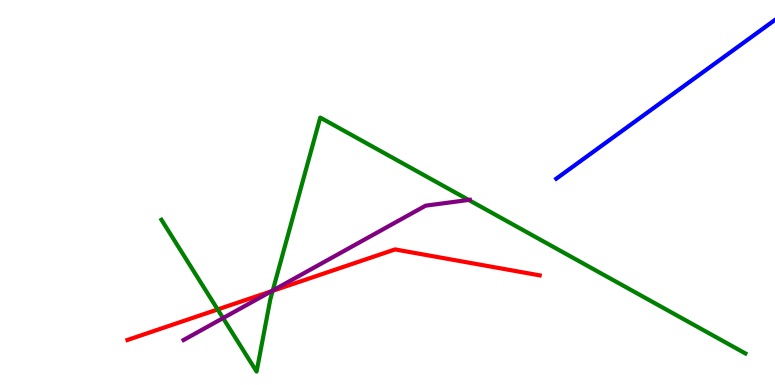[{'lines': ['blue', 'red'], 'intersections': []}, {'lines': ['green', 'red'], 'intersections': [{'x': 2.81, 'y': 1.96}, {'x': 3.52, 'y': 2.45}]}, {'lines': ['purple', 'red'], 'intersections': [{'x': 3.5, 'y': 2.43}]}, {'lines': ['blue', 'green'], 'intersections': []}, {'lines': ['blue', 'purple'], 'intersections': []}, {'lines': ['green', 'purple'], 'intersections': [{'x': 2.88, 'y': 1.74}, {'x': 3.52, 'y': 2.45}, {'x': 6.05, 'y': 4.81}]}]